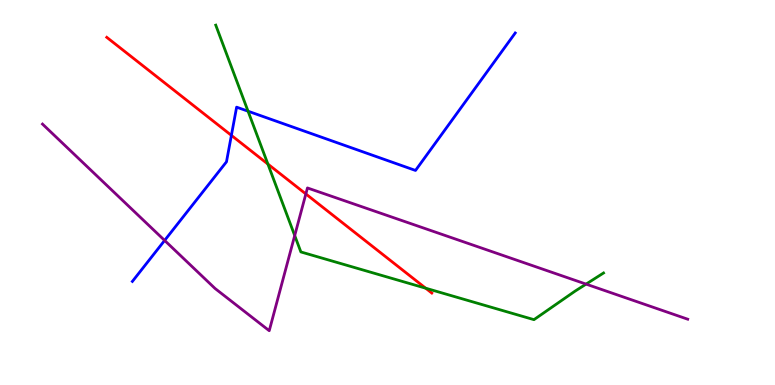[{'lines': ['blue', 'red'], 'intersections': [{'x': 2.99, 'y': 6.48}]}, {'lines': ['green', 'red'], 'intersections': [{'x': 3.46, 'y': 5.74}, {'x': 5.49, 'y': 2.51}]}, {'lines': ['purple', 'red'], 'intersections': [{'x': 3.95, 'y': 4.96}]}, {'lines': ['blue', 'green'], 'intersections': [{'x': 3.2, 'y': 7.11}]}, {'lines': ['blue', 'purple'], 'intersections': [{'x': 2.12, 'y': 3.75}]}, {'lines': ['green', 'purple'], 'intersections': [{'x': 3.8, 'y': 3.88}, {'x': 7.56, 'y': 2.62}]}]